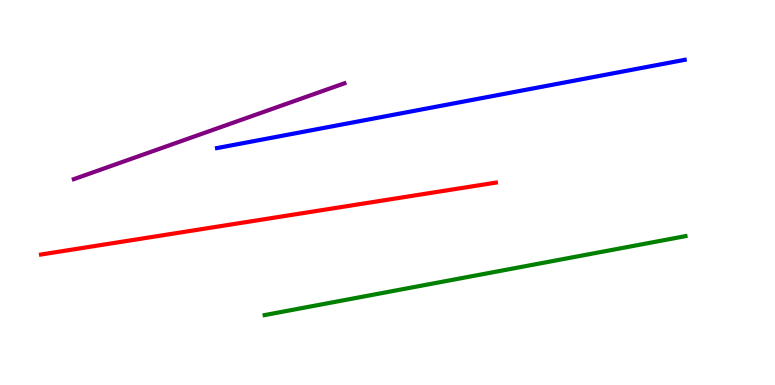[{'lines': ['blue', 'red'], 'intersections': []}, {'lines': ['green', 'red'], 'intersections': []}, {'lines': ['purple', 'red'], 'intersections': []}, {'lines': ['blue', 'green'], 'intersections': []}, {'lines': ['blue', 'purple'], 'intersections': []}, {'lines': ['green', 'purple'], 'intersections': []}]